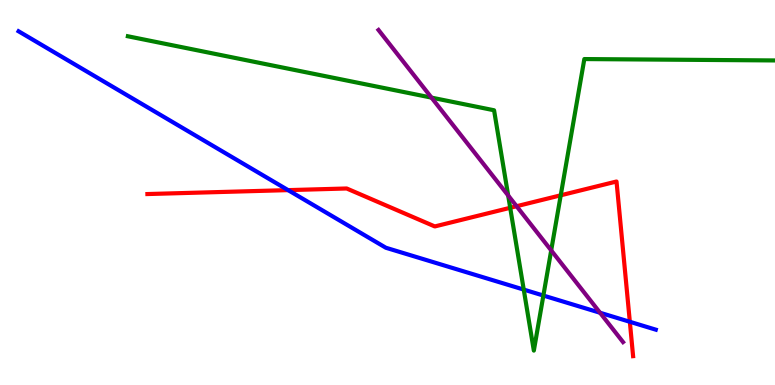[{'lines': ['blue', 'red'], 'intersections': [{'x': 3.72, 'y': 5.06}, {'x': 8.13, 'y': 1.64}]}, {'lines': ['green', 'red'], 'intersections': [{'x': 6.58, 'y': 4.6}, {'x': 7.24, 'y': 4.93}]}, {'lines': ['purple', 'red'], 'intersections': [{'x': 6.67, 'y': 4.64}]}, {'lines': ['blue', 'green'], 'intersections': [{'x': 6.76, 'y': 2.48}, {'x': 7.01, 'y': 2.32}]}, {'lines': ['blue', 'purple'], 'intersections': [{'x': 7.74, 'y': 1.88}]}, {'lines': ['green', 'purple'], 'intersections': [{'x': 5.57, 'y': 7.46}, {'x': 6.56, 'y': 4.92}, {'x': 7.11, 'y': 3.5}]}]